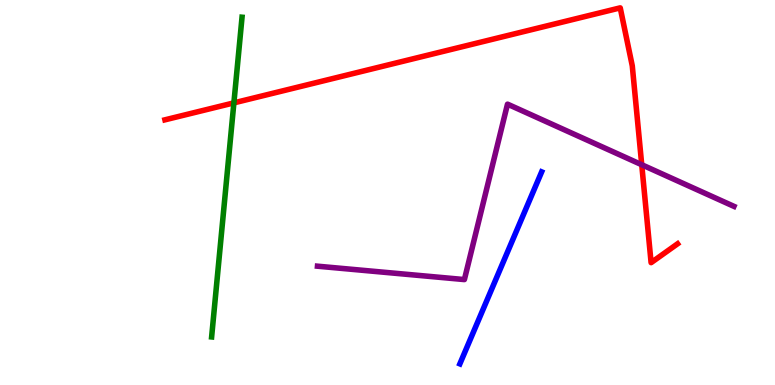[{'lines': ['blue', 'red'], 'intersections': []}, {'lines': ['green', 'red'], 'intersections': [{'x': 3.02, 'y': 7.33}]}, {'lines': ['purple', 'red'], 'intersections': [{'x': 8.28, 'y': 5.72}]}, {'lines': ['blue', 'green'], 'intersections': []}, {'lines': ['blue', 'purple'], 'intersections': []}, {'lines': ['green', 'purple'], 'intersections': []}]